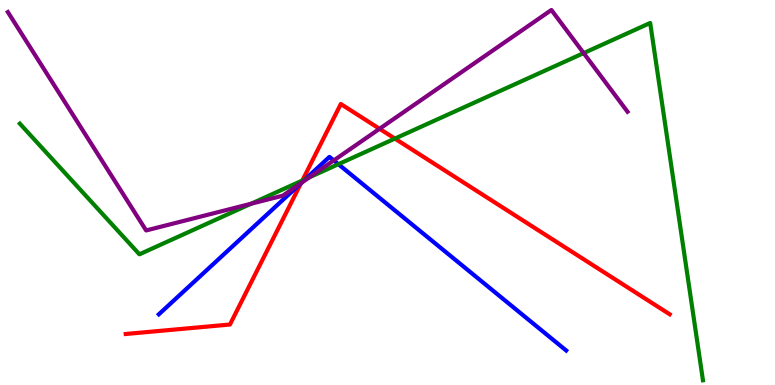[{'lines': ['blue', 'red'], 'intersections': [{'x': 3.88, 'y': 5.24}]}, {'lines': ['green', 'red'], 'intersections': [{'x': 3.9, 'y': 5.31}, {'x': 5.1, 'y': 6.4}]}, {'lines': ['purple', 'red'], 'intersections': [{'x': 3.88, 'y': 5.25}, {'x': 4.9, 'y': 6.65}]}, {'lines': ['blue', 'green'], 'intersections': [{'x': 3.94, 'y': 5.35}, {'x': 4.37, 'y': 5.74}]}, {'lines': ['blue', 'purple'], 'intersections': [{'x': 3.89, 'y': 5.25}, {'x': 4.31, 'y': 5.83}]}, {'lines': ['green', 'purple'], 'intersections': [{'x': 3.24, 'y': 4.71}, {'x': 3.99, 'y': 5.39}, {'x': 7.53, 'y': 8.62}]}]